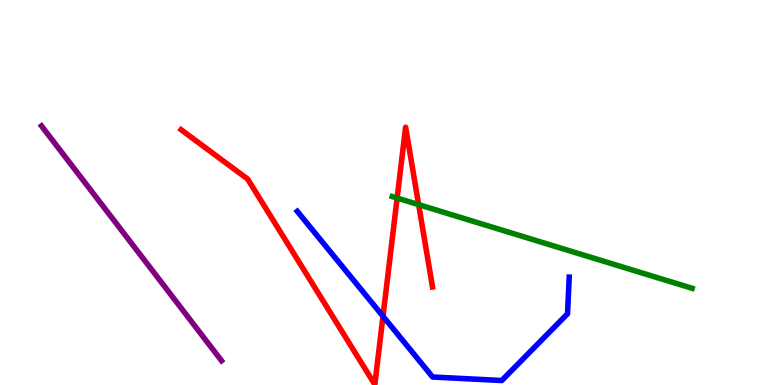[{'lines': ['blue', 'red'], 'intersections': [{'x': 4.94, 'y': 1.79}]}, {'lines': ['green', 'red'], 'intersections': [{'x': 5.12, 'y': 4.86}, {'x': 5.4, 'y': 4.69}]}, {'lines': ['purple', 'red'], 'intersections': []}, {'lines': ['blue', 'green'], 'intersections': []}, {'lines': ['blue', 'purple'], 'intersections': []}, {'lines': ['green', 'purple'], 'intersections': []}]